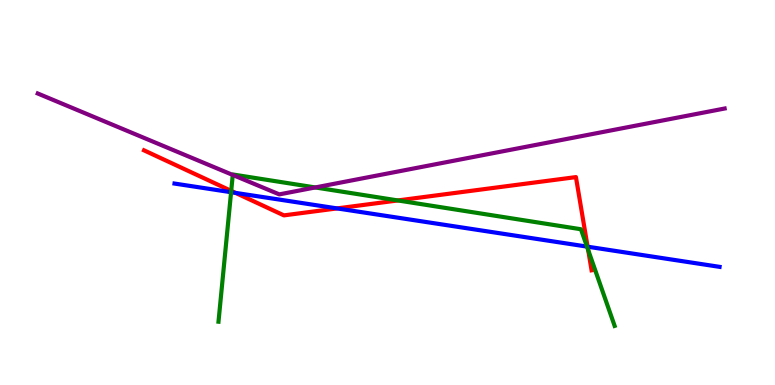[{'lines': ['blue', 'red'], 'intersections': [{'x': 3.04, 'y': 4.99}, {'x': 4.35, 'y': 4.59}, {'x': 7.58, 'y': 3.59}]}, {'lines': ['green', 'red'], 'intersections': [{'x': 2.98, 'y': 5.04}, {'x': 5.13, 'y': 4.79}, {'x': 7.59, 'y': 3.51}]}, {'lines': ['purple', 'red'], 'intersections': []}, {'lines': ['blue', 'green'], 'intersections': [{'x': 2.98, 'y': 5.01}, {'x': 7.57, 'y': 3.6}]}, {'lines': ['blue', 'purple'], 'intersections': []}, {'lines': ['green', 'purple'], 'intersections': [{'x': 3.0, 'y': 5.46}, {'x': 4.07, 'y': 5.13}]}]